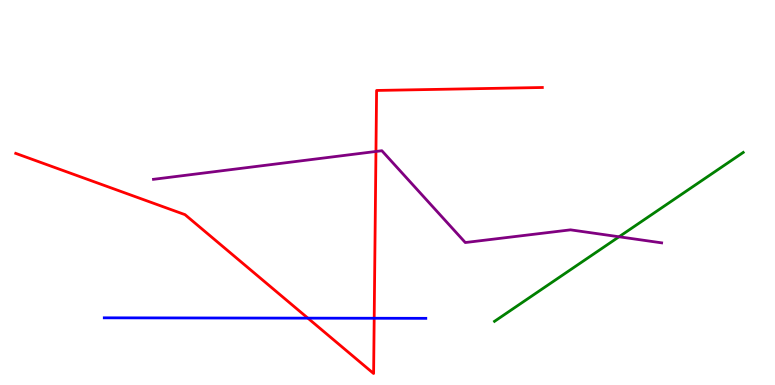[{'lines': ['blue', 'red'], 'intersections': [{'x': 3.97, 'y': 1.74}, {'x': 4.83, 'y': 1.73}]}, {'lines': ['green', 'red'], 'intersections': []}, {'lines': ['purple', 'red'], 'intersections': [{'x': 4.85, 'y': 6.07}]}, {'lines': ['blue', 'green'], 'intersections': []}, {'lines': ['blue', 'purple'], 'intersections': []}, {'lines': ['green', 'purple'], 'intersections': [{'x': 7.99, 'y': 3.85}]}]